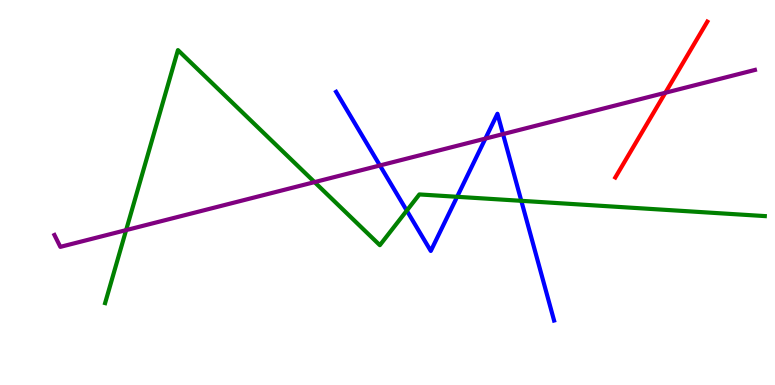[{'lines': ['blue', 'red'], 'intersections': []}, {'lines': ['green', 'red'], 'intersections': []}, {'lines': ['purple', 'red'], 'intersections': [{'x': 8.58, 'y': 7.59}]}, {'lines': ['blue', 'green'], 'intersections': [{'x': 5.25, 'y': 4.53}, {'x': 5.9, 'y': 4.89}, {'x': 6.73, 'y': 4.78}]}, {'lines': ['blue', 'purple'], 'intersections': [{'x': 4.9, 'y': 5.7}, {'x': 6.26, 'y': 6.4}, {'x': 6.49, 'y': 6.52}]}, {'lines': ['green', 'purple'], 'intersections': [{'x': 1.63, 'y': 4.02}, {'x': 4.06, 'y': 5.27}]}]